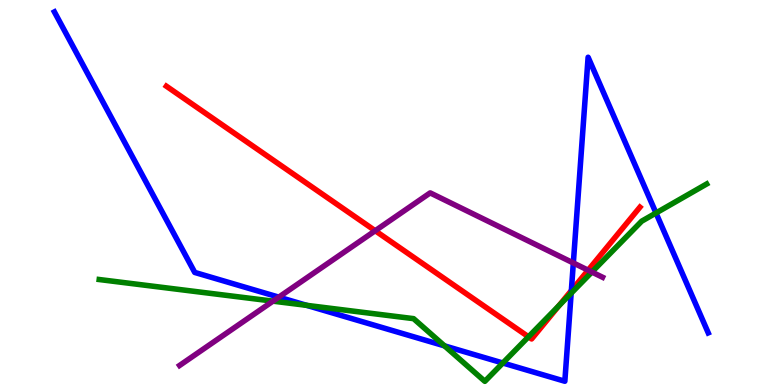[{'lines': ['blue', 'red'], 'intersections': [{'x': 7.37, 'y': 2.45}]}, {'lines': ['green', 'red'], 'intersections': [{'x': 6.82, 'y': 1.25}, {'x': 7.21, 'y': 2.06}]}, {'lines': ['purple', 'red'], 'intersections': [{'x': 4.84, 'y': 4.01}, {'x': 7.59, 'y': 2.98}]}, {'lines': ['blue', 'green'], 'intersections': [{'x': 3.96, 'y': 2.07}, {'x': 5.74, 'y': 1.02}, {'x': 6.49, 'y': 0.571}, {'x': 7.37, 'y': 2.38}, {'x': 8.46, 'y': 4.47}]}, {'lines': ['blue', 'purple'], 'intersections': [{'x': 3.6, 'y': 2.28}, {'x': 7.4, 'y': 3.17}]}, {'lines': ['green', 'purple'], 'intersections': [{'x': 3.52, 'y': 2.18}, {'x': 7.64, 'y': 2.93}]}]